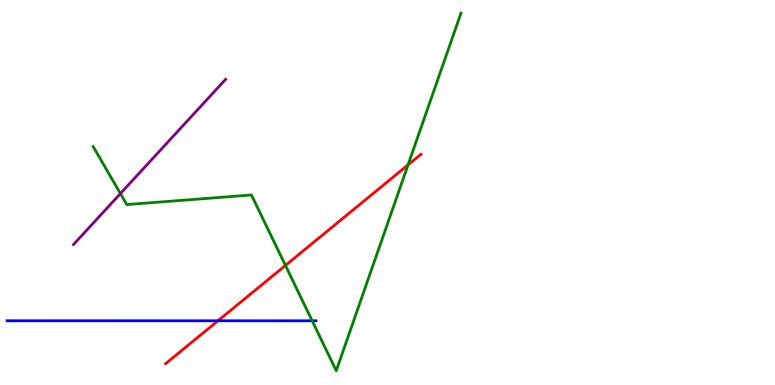[{'lines': ['blue', 'red'], 'intersections': [{'x': 2.81, 'y': 1.67}]}, {'lines': ['green', 'red'], 'intersections': [{'x': 3.68, 'y': 3.11}, {'x': 5.26, 'y': 5.72}]}, {'lines': ['purple', 'red'], 'intersections': []}, {'lines': ['blue', 'green'], 'intersections': [{'x': 4.03, 'y': 1.67}]}, {'lines': ['blue', 'purple'], 'intersections': []}, {'lines': ['green', 'purple'], 'intersections': [{'x': 1.55, 'y': 4.97}]}]